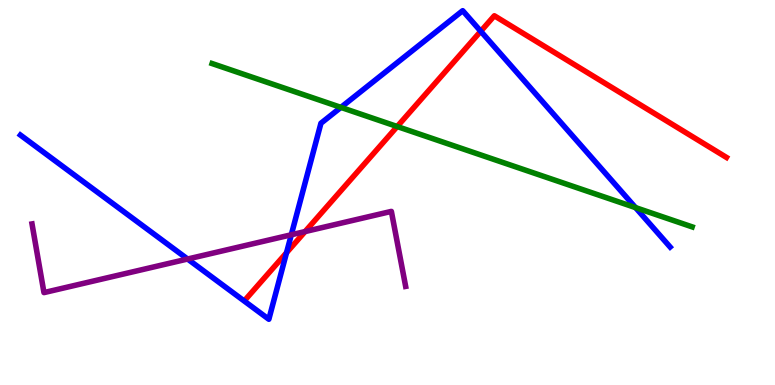[{'lines': ['blue', 'red'], 'intersections': [{'x': 3.7, 'y': 3.44}, {'x': 6.2, 'y': 9.19}]}, {'lines': ['green', 'red'], 'intersections': [{'x': 5.13, 'y': 6.71}]}, {'lines': ['purple', 'red'], 'intersections': [{'x': 3.94, 'y': 3.99}]}, {'lines': ['blue', 'green'], 'intersections': [{'x': 4.4, 'y': 7.21}, {'x': 8.2, 'y': 4.61}]}, {'lines': ['blue', 'purple'], 'intersections': [{'x': 2.42, 'y': 3.27}, {'x': 3.76, 'y': 3.9}]}, {'lines': ['green', 'purple'], 'intersections': []}]